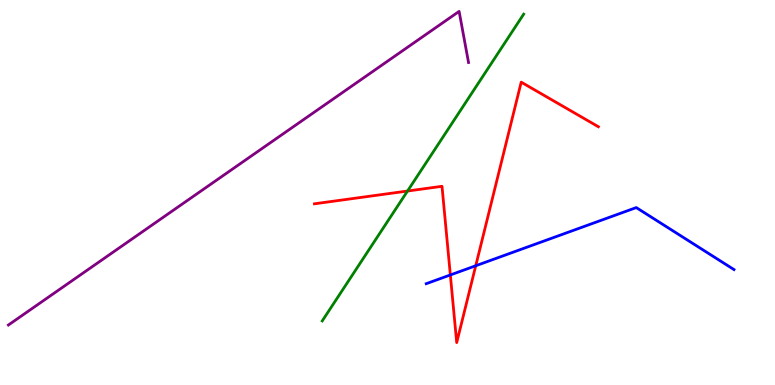[{'lines': ['blue', 'red'], 'intersections': [{'x': 5.81, 'y': 2.86}, {'x': 6.14, 'y': 3.1}]}, {'lines': ['green', 'red'], 'intersections': [{'x': 5.26, 'y': 5.04}]}, {'lines': ['purple', 'red'], 'intersections': []}, {'lines': ['blue', 'green'], 'intersections': []}, {'lines': ['blue', 'purple'], 'intersections': []}, {'lines': ['green', 'purple'], 'intersections': []}]